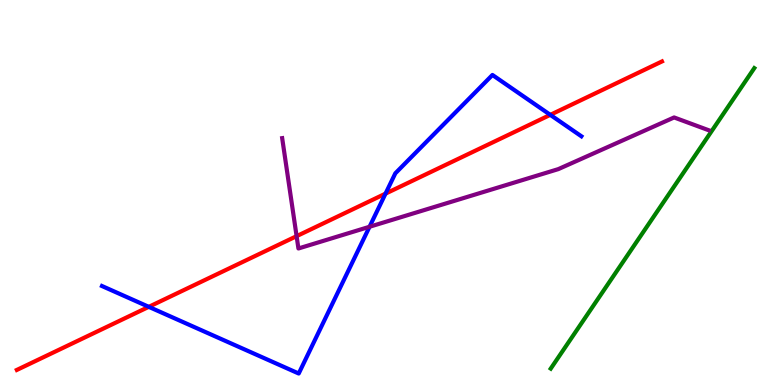[{'lines': ['blue', 'red'], 'intersections': [{'x': 1.92, 'y': 2.03}, {'x': 4.97, 'y': 4.97}, {'x': 7.1, 'y': 7.02}]}, {'lines': ['green', 'red'], 'intersections': []}, {'lines': ['purple', 'red'], 'intersections': [{'x': 3.83, 'y': 3.87}]}, {'lines': ['blue', 'green'], 'intersections': []}, {'lines': ['blue', 'purple'], 'intersections': [{'x': 4.77, 'y': 4.11}]}, {'lines': ['green', 'purple'], 'intersections': []}]